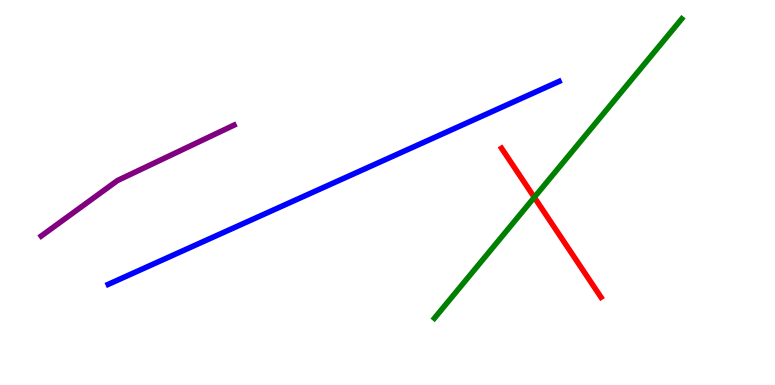[{'lines': ['blue', 'red'], 'intersections': []}, {'lines': ['green', 'red'], 'intersections': [{'x': 6.89, 'y': 4.87}]}, {'lines': ['purple', 'red'], 'intersections': []}, {'lines': ['blue', 'green'], 'intersections': []}, {'lines': ['blue', 'purple'], 'intersections': []}, {'lines': ['green', 'purple'], 'intersections': []}]